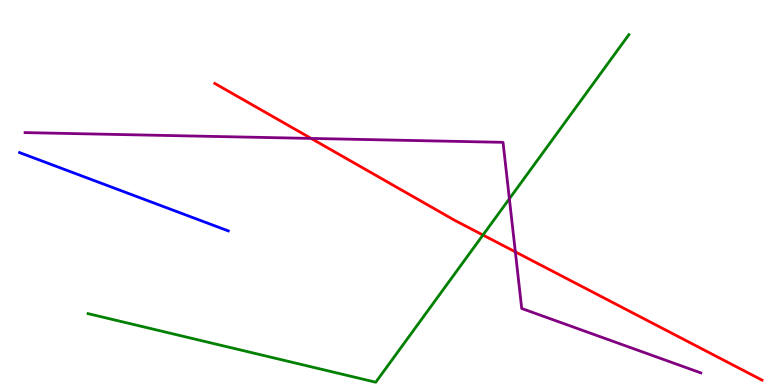[{'lines': ['blue', 'red'], 'intersections': []}, {'lines': ['green', 'red'], 'intersections': [{'x': 6.23, 'y': 3.9}]}, {'lines': ['purple', 'red'], 'intersections': [{'x': 4.01, 'y': 6.4}, {'x': 6.65, 'y': 3.46}]}, {'lines': ['blue', 'green'], 'intersections': []}, {'lines': ['blue', 'purple'], 'intersections': []}, {'lines': ['green', 'purple'], 'intersections': [{'x': 6.57, 'y': 4.84}]}]